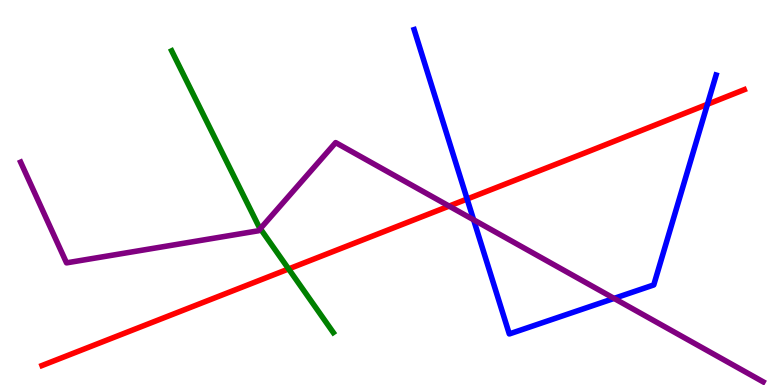[{'lines': ['blue', 'red'], 'intersections': [{'x': 6.03, 'y': 4.83}, {'x': 9.13, 'y': 7.29}]}, {'lines': ['green', 'red'], 'intersections': [{'x': 3.72, 'y': 3.01}]}, {'lines': ['purple', 'red'], 'intersections': [{'x': 5.79, 'y': 4.65}]}, {'lines': ['blue', 'green'], 'intersections': []}, {'lines': ['blue', 'purple'], 'intersections': [{'x': 6.11, 'y': 4.29}, {'x': 7.92, 'y': 2.25}]}, {'lines': ['green', 'purple'], 'intersections': [{'x': 3.36, 'y': 4.06}]}]